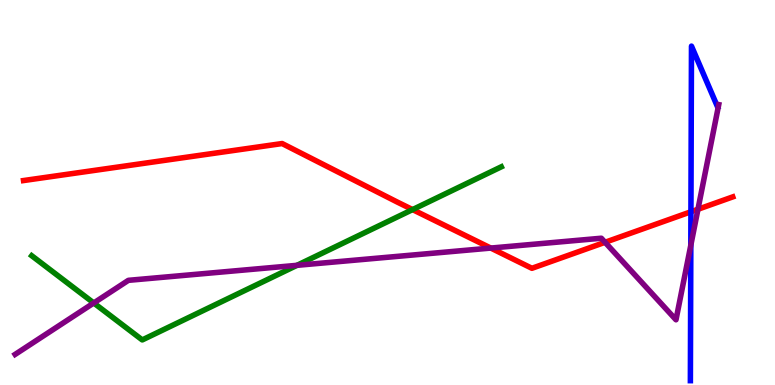[{'lines': ['blue', 'red'], 'intersections': [{'x': 8.92, 'y': 4.5}]}, {'lines': ['green', 'red'], 'intersections': [{'x': 5.32, 'y': 4.56}]}, {'lines': ['purple', 'red'], 'intersections': [{'x': 6.33, 'y': 3.56}, {'x': 7.81, 'y': 3.71}, {'x': 9.01, 'y': 4.56}]}, {'lines': ['blue', 'green'], 'intersections': []}, {'lines': ['blue', 'purple'], 'intersections': [{'x': 8.91, 'y': 3.63}]}, {'lines': ['green', 'purple'], 'intersections': [{'x': 1.21, 'y': 2.13}, {'x': 3.83, 'y': 3.11}]}]